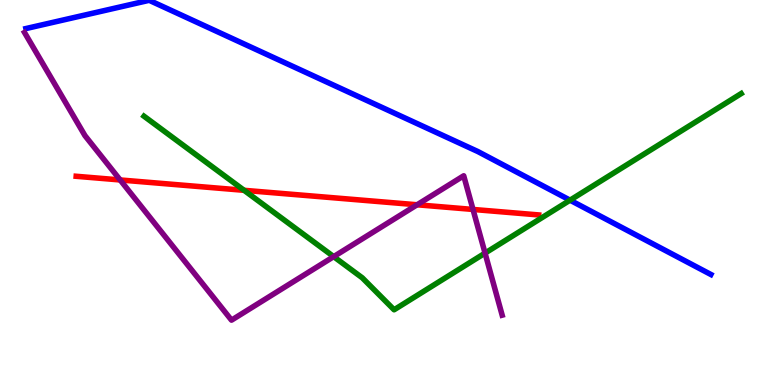[{'lines': ['blue', 'red'], 'intersections': []}, {'lines': ['green', 'red'], 'intersections': [{'x': 3.15, 'y': 5.06}]}, {'lines': ['purple', 'red'], 'intersections': [{'x': 1.55, 'y': 5.33}, {'x': 5.38, 'y': 4.68}, {'x': 6.1, 'y': 4.56}]}, {'lines': ['blue', 'green'], 'intersections': [{'x': 7.36, 'y': 4.8}]}, {'lines': ['blue', 'purple'], 'intersections': []}, {'lines': ['green', 'purple'], 'intersections': [{'x': 4.31, 'y': 3.33}, {'x': 6.26, 'y': 3.43}]}]